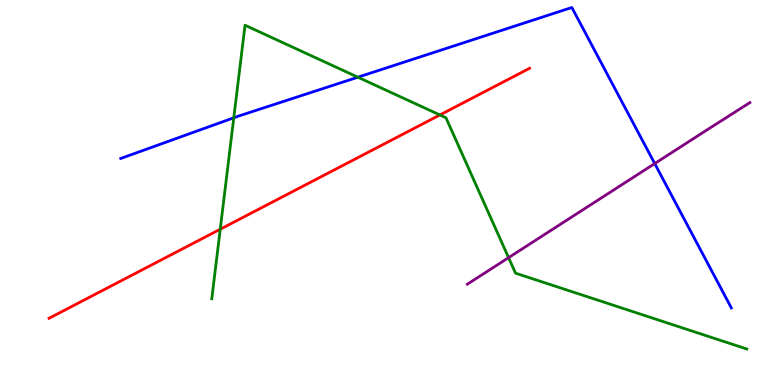[{'lines': ['blue', 'red'], 'intersections': []}, {'lines': ['green', 'red'], 'intersections': [{'x': 2.84, 'y': 4.05}, {'x': 5.68, 'y': 7.01}]}, {'lines': ['purple', 'red'], 'intersections': []}, {'lines': ['blue', 'green'], 'intersections': [{'x': 3.02, 'y': 6.94}, {'x': 4.62, 'y': 7.99}]}, {'lines': ['blue', 'purple'], 'intersections': [{'x': 8.45, 'y': 5.75}]}, {'lines': ['green', 'purple'], 'intersections': [{'x': 6.56, 'y': 3.31}]}]